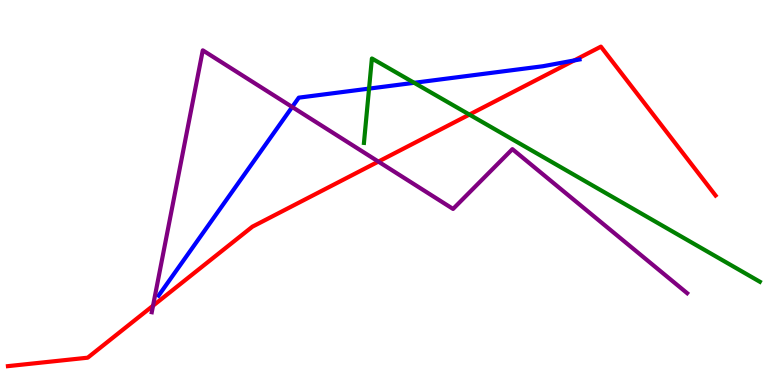[{'lines': ['blue', 'red'], 'intersections': [{'x': 7.41, 'y': 8.43}]}, {'lines': ['green', 'red'], 'intersections': [{'x': 6.06, 'y': 7.02}]}, {'lines': ['purple', 'red'], 'intersections': [{'x': 1.97, 'y': 2.06}, {'x': 4.88, 'y': 5.8}]}, {'lines': ['blue', 'green'], 'intersections': [{'x': 4.76, 'y': 7.7}, {'x': 5.34, 'y': 7.85}]}, {'lines': ['blue', 'purple'], 'intersections': [{'x': 3.77, 'y': 7.22}]}, {'lines': ['green', 'purple'], 'intersections': []}]